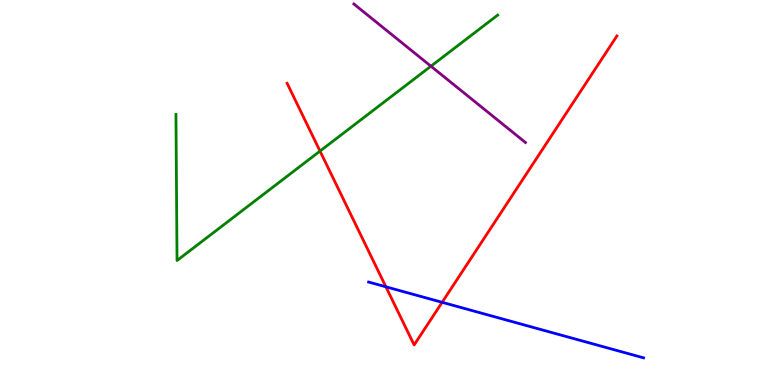[{'lines': ['blue', 'red'], 'intersections': [{'x': 4.98, 'y': 2.55}, {'x': 5.7, 'y': 2.15}]}, {'lines': ['green', 'red'], 'intersections': [{'x': 4.13, 'y': 6.08}]}, {'lines': ['purple', 'red'], 'intersections': []}, {'lines': ['blue', 'green'], 'intersections': []}, {'lines': ['blue', 'purple'], 'intersections': []}, {'lines': ['green', 'purple'], 'intersections': [{'x': 5.56, 'y': 8.28}]}]